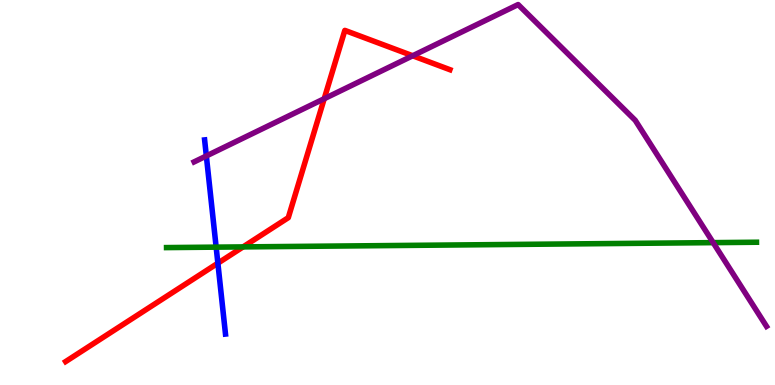[{'lines': ['blue', 'red'], 'intersections': [{'x': 2.81, 'y': 3.16}]}, {'lines': ['green', 'red'], 'intersections': [{'x': 3.14, 'y': 3.59}]}, {'lines': ['purple', 'red'], 'intersections': [{'x': 4.18, 'y': 7.44}, {'x': 5.33, 'y': 8.55}]}, {'lines': ['blue', 'green'], 'intersections': [{'x': 2.79, 'y': 3.58}]}, {'lines': ['blue', 'purple'], 'intersections': [{'x': 2.66, 'y': 5.95}]}, {'lines': ['green', 'purple'], 'intersections': [{'x': 9.2, 'y': 3.7}]}]